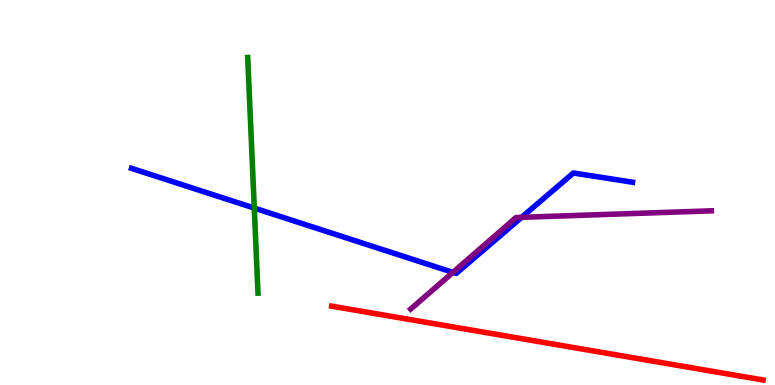[{'lines': ['blue', 'red'], 'intersections': []}, {'lines': ['green', 'red'], 'intersections': []}, {'lines': ['purple', 'red'], 'intersections': []}, {'lines': ['blue', 'green'], 'intersections': [{'x': 3.28, 'y': 4.6}]}, {'lines': ['blue', 'purple'], 'intersections': [{'x': 5.84, 'y': 2.93}, {'x': 6.73, 'y': 4.36}]}, {'lines': ['green', 'purple'], 'intersections': []}]